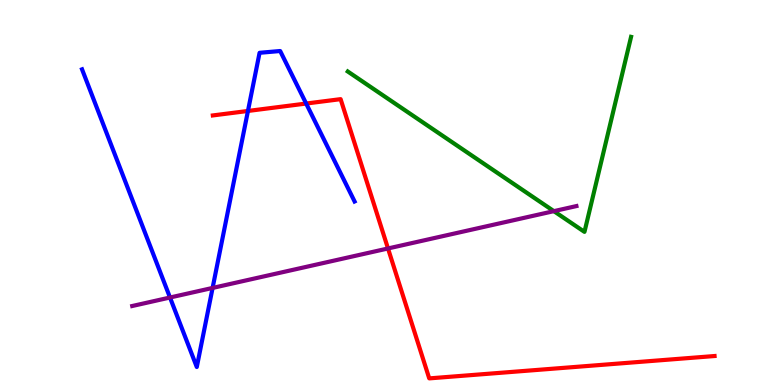[{'lines': ['blue', 'red'], 'intersections': [{'x': 3.2, 'y': 7.12}, {'x': 3.95, 'y': 7.31}]}, {'lines': ['green', 'red'], 'intersections': []}, {'lines': ['purple', 'red'], 'intersections': [{'x': 5.01, 'y': 3.55}]}, {'lines': ['blue', 'green'], 'intersections': []}, {'lines': ['blue', 'purple'], 'intersections': [{'x': 2.19, 'y': 2.27}, {'x': 2.74, 'y': 2.52}]}, {'lines': ['green', 'purple'], 'intersections': [{'x': 7.15, 'y': 4.52}]}]